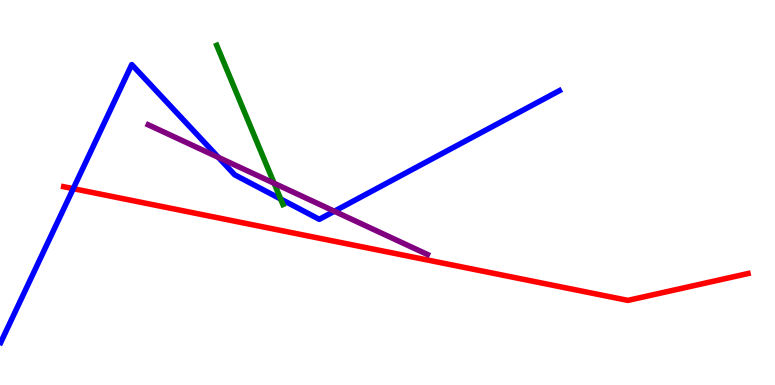[{'lines': ['blue', 'red'], 'intersections': [{'x': 0.945, 'y': 5.1}]}, {'lines': ['green', 'red'], 'intersections': []}, {'lines': ['purple', 'red'], 'intersections': []}, {'lines': ['blue', 'green'], 'intersections': [{'x': 3.62, 'y': 4.83}]}, {'lines': ['blue', 'purple'], 'intersections': [{'x': 2.82, 'y': 5.91}, {'x': 4.31, 'y': 4.51}]}, {'lines': ['green', 'purple'], 'intersections': [{'x': 3.54, 'y': 5.24}]}]